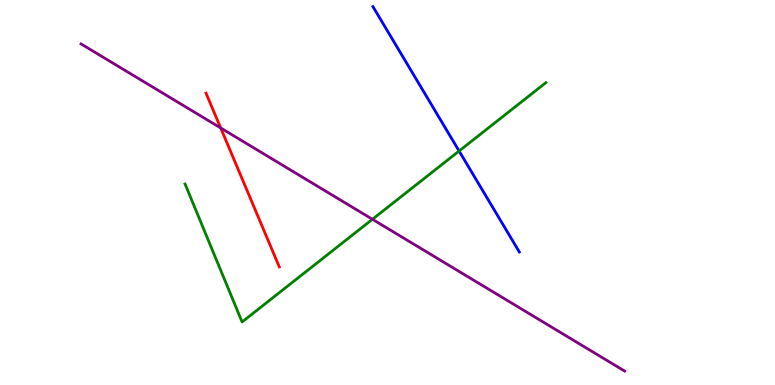[{'lines': ['blue', 'red'], 'intersections': []}, {'lines': ['green', 'red'], 'intersections': []}, {'lines': ['purple', 'red'], 'intersections': [{'x': 2.85, 'y': 6.68}]}, {'lines': ['blue', 'green'], 'intersections': [{'x': 5.92, 'y': 6.08}]}, {'lines': ['blue', 'purple'], 'intersections': []}, {'lines': ['green', 'purple'], 'intersections': [{'x': 4.81, 'y': 4.3}]}]